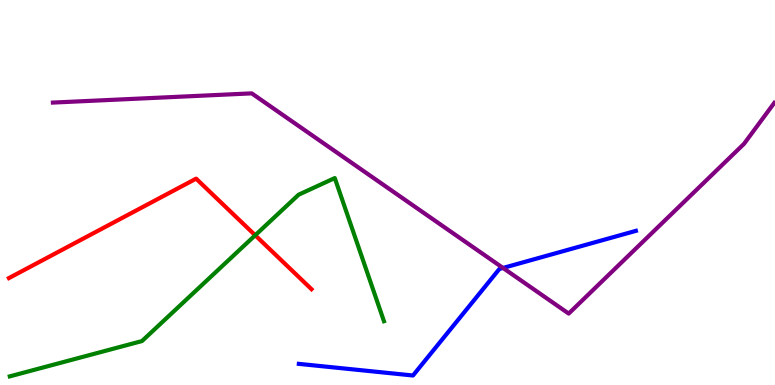[{'lines': ['blue', 'red'], 'intersections': []}, {'lines': ['green', 'red'], 'intersections': [{'x': 3.29, 'y': 3.89}]}, {'lines': ['purple', 'red'], 'intersections': []}, {'lines': ['blue', 'green'], 'intersections': []}, {'lines': ['blue', 'purple'], 'intersections': [{'x': 6.49, 'y': 3.04}]}, {'lines': ['green', 'purple'], 'intersections': []}]